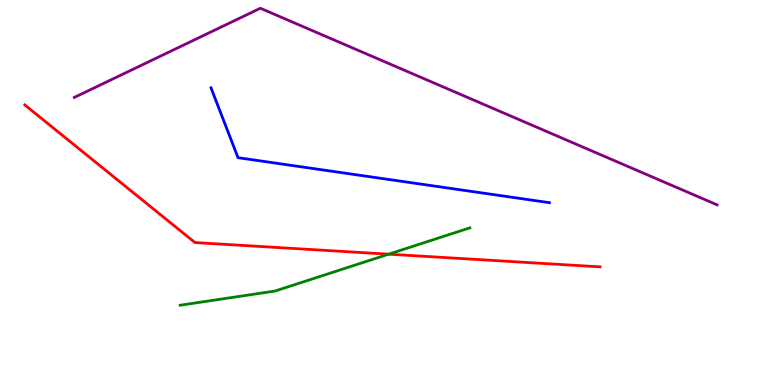[{'lines': ['blue', 'red'], 'intersections': []}, {'lines': ['green', 'red'], 'intersections': [{'x': 5.02, 'y': 3.4}]}, {'lines': ['purple', 'red'], 'intersections': []}, {'lines': ['blue', 'green'], 'intersections': []}, {'lines': ['blue', 'purple'], 'intersections': []}, {'lines': ['green', 'purple'], 'intersections': []}]